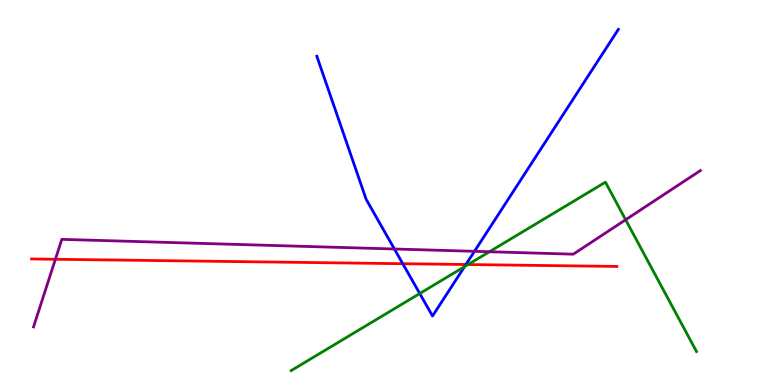[{'lines': ['blue', 'red'], 'intersections': [{'x': 5.2, 'y': 3.15}, {'x': 6.01, 'y': 3.13}]}, {'lines': ['green', 'red'], 'intersections': [{'x': 6.04, 'y': 3.13}]}, {'lines': ['purple', 'red'], 'intersections': [{'x': 0.715, 'y': 3.27}]}, {'lines': ['blue', 'green'], 'intersections': [{'x': 5.42, 'y': 2.38}, {'x': 5.99, 'y': 3.07}]}, {'lines': ['blue', 'purple'], 'intersections': [{'x': 5.09, 'y': 3.53}, {'x': 6.12, 'y': 3.47}]}, {'lines': ['green', 'purple'], 'intersections': [{'x': 6.31, 'y': 3.46}, {'x': 8.07, 'y': 4.29}]}]